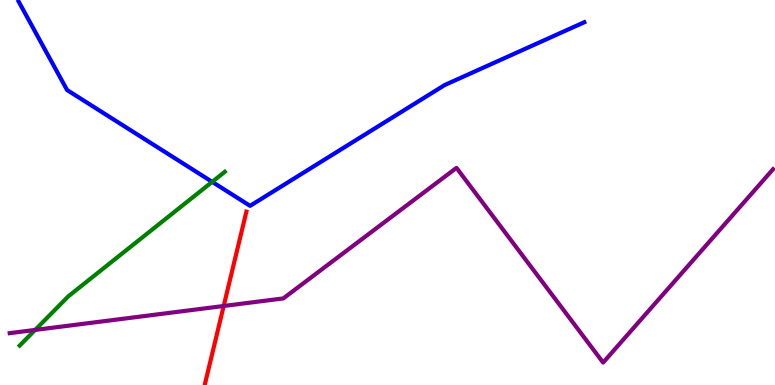[{'lines': ['blue', 'red'], 'intersections': []}, {'lines': ['green', 'red'], 'intersections': []}, {'lines': ['purple', 'red'], 'intersections': [{'x': 2.89, 'y': 2.05}]}, {'lines': ['blue', 'green'], 'intersections': [{'x': 2.74, 'y': 5.28}]}, {'lines': ['blue', 'purple'], 'intersections': []}, {'lines': ['green', 'purple'], 'intersections': [{'x': 0.453, 'y': 1.43}]}]